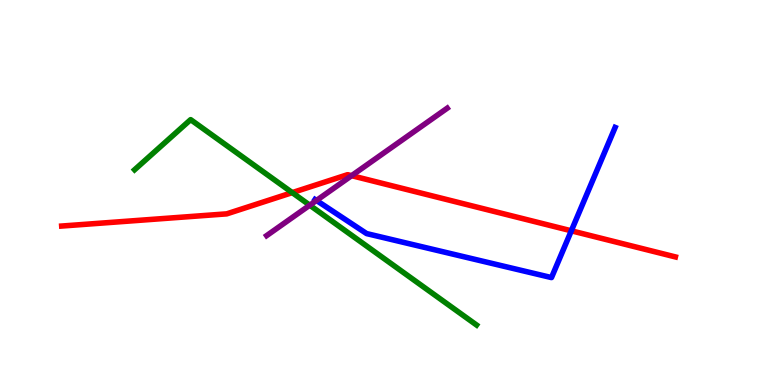[{'lines': ['blue', 'red'], 'intersections': [{'x': 7.37, 'y': 4.01}]}, {'lines': ['green', 'red'], 'intersections': [{'x': 3.77, 'y': 5.0}]}, {'lines': ['purple', 'red'], 'intersections': [{'x': 4.54, 'y': 5.44}]}, {'lines': ['blue', 'green'], 'intersections': []}, {'lines': ['blue', 'purple'], 'intersections': [{'x': 4.08, 'y': 4.79}]}, {'lines': ['green', 'purple'], 'intersections': [{'x': 4.0, 'y': 4.67}]}]